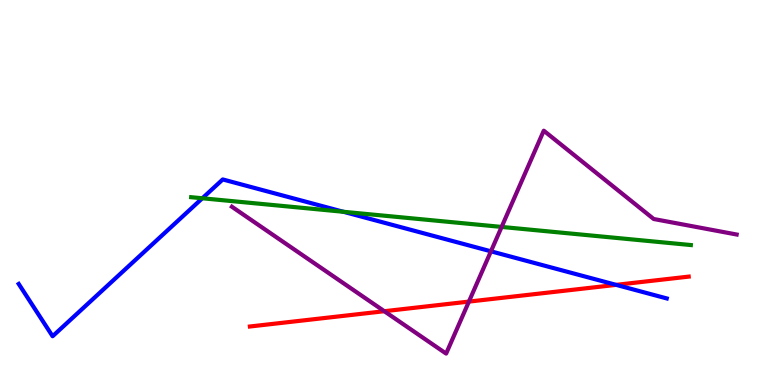[{'lines': ['blue', 'red'], 'intersections': [{'x': 7.95, 'y': 2.6}]}, {'lines': ['green', 'red'], 'intersections': []}, {'lines': ['purple', 'red'], 'intersections': [{'x': 4.96, 'y': 1.92}, {'x': 6.05, 'y': 2.17}]}, {'lines': ['blue', 'green'], 'intersections': [{'x': 2.61, 'y': 4.85}, {'x': 4.43, 'y': 4.5}]}, {'lines': ['blue', 'purple'], 'intersections': [{'x': 6.33, 'y': 3.47}]}, {'lines': ['green', 'purple'], 'intersections': [{'x': 6.47, 'y': 4.11}]}]